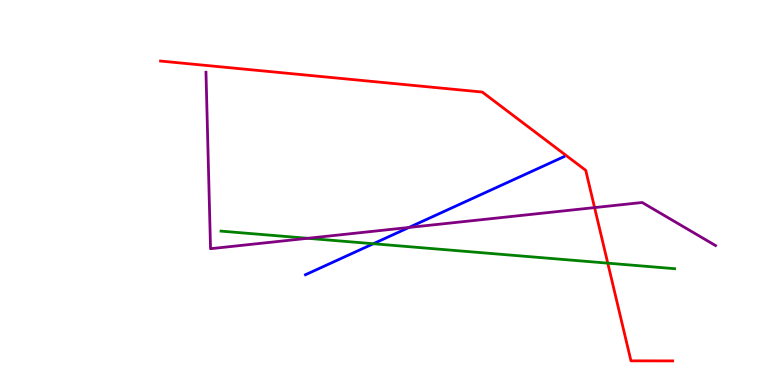[{'lines': ['blue', 'red'], 'intersections': []}, {'lines': ['green', 'red'], 'intersections': [{'x': 7.84, 'y': 3.16}]}, {'lines': ['purple', 'red'], 'intersections': [{'x': 7.67, 'y': 4.61}]}, {'lines': ['blue', 'green'], 'intersections': [{'x': 4.82, 'y': 3.67}]}, {'lines': ['blue', 'purple'], 'intersections': [{'x': 5.28, 'y': 4.09}]}, {'lines': ['green', 'purple'], 'intersections': [{'x': 3.97, 'y': 3.81}]}]